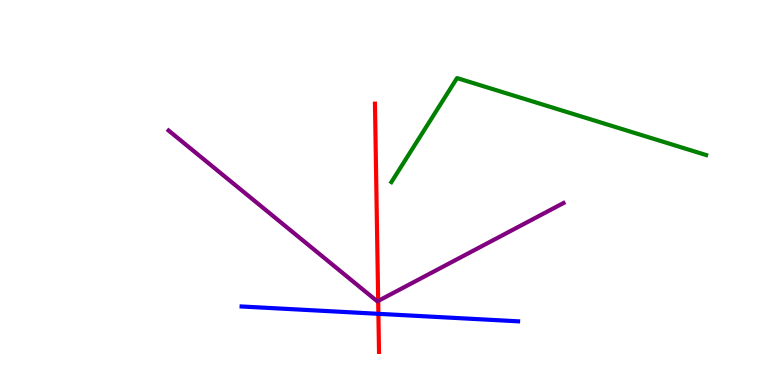[{'lines': ['blue', 'red'], 'intersections': [{'x': 4.88, 'y': 1.85}]}, {'lines': ['green', 'red'], 'intersections': []}, {'lines': ['purple', 'red'], 'intersections': [{'x': 4.88, 'y': 2.18}]}, {'lines': ['blue', 'green'], 'intersections': []}, {'lines': ['blue', 'purple'], 'intersections': []}, {'lines': ['green', 'purple'], 'intersections': []}]